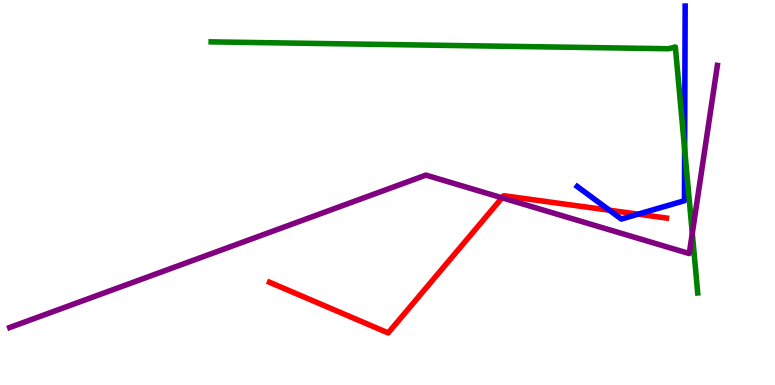[{'lines': ['blue', 'red'], 'intersections': [{'x': 7.86, 'y': 4.54}, {'x': 8.23, 'y': 4.44}]}, {'lines': ['green', 'red'], 'intersections': []}, {'lines': ['purple', 'red'], 'intersections': [{'x': 6.48, 'y': 4.86}]}, {'lines': ['blue', 'green'], 'intersections': [{'x': 8.83, 'y': 6.13}]}, {'lines': ['blue', 'purple'], 'intersections': []}, {'lines': ['green', 'purple'], 'intersections': [{'x': 8.93, 'y': 3.94}]}]